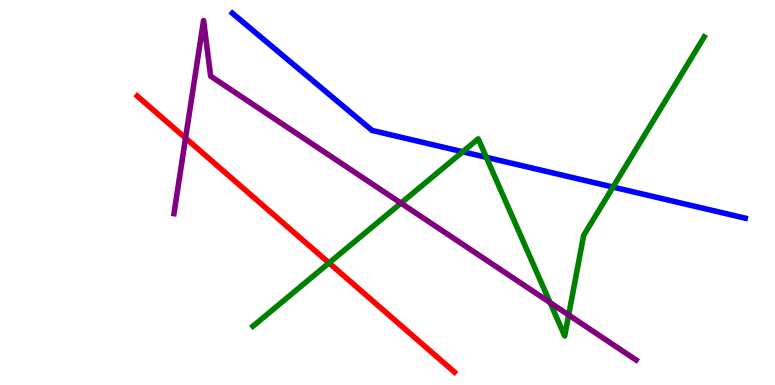[{'lines': ['blue', 'red'], 'intersections': []}, {'lines': ['green', 'red'], 'intersections': [{'x': 4.25, 'y': 3.17}]}, {'lines': ['purple', 'red'], 'intersections': [{'x': 2.39, 'y': 6.41}]}, {'lines': ['blue', 'green'], 'intersections': [{'x': 5.97, 'y': 6.06}, {'x': 6.27, 'y': 5.91}, {'x': 7.91, 'y': 5.14}]}, {'lines': ['blue', 'purple'], 'intersections': []}, {'lines': ['green', 'purple'], 'intersections': [{'x': 5.17, 'y': 4.72}, {'x': 7.1, 'y': 2.14}, {'x': 7.34, 'y': 1.82}]}]